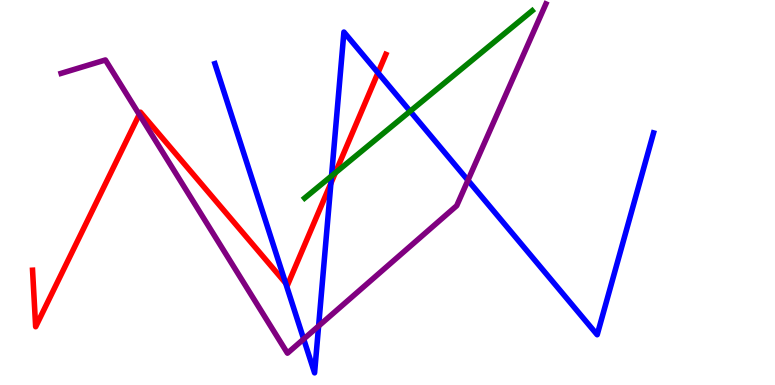[{'lines': ['blue', 'red'], 'intersections': [{'x': 3.69, 'y': 2.65}, {'x': 4.27, 'y': 5.24}, {'x': 4.88, 'y': 8.11}]}, {'lines': ['green', 'red'], 'intersections': [{'x': 4.33, 'y': 5.51}]}, {'lines': ['purple', 'red'], 'intersections': [{'x': 1.8, 'y': 7.03}]}, {'lines': ['blue', 'green'], 'intersections': [{'x': 4.28, 'y': 5.43}, {'x': 5.29, 'y': 7.11}]}, {'lines': ['blue', 'purple'], 'intersections': [{'x': 3.92, 'y': 1.19}, {'x': 4.11, 'y': 1.53}, {'x': 6.04, 'y': 5.32}]}, {'lines': ['green', 'purple'], 'intersections': []}]